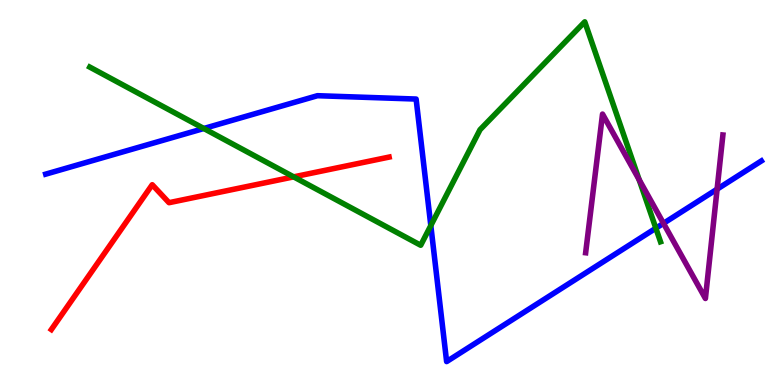[{'lines': ['blue', 'red'], 'intersections': []}, {'lines': ['green', 'red'], 'intersections': [{'x': 3.79, 'y': 5.41}]}, {'lines': ['purple', 'red'], 'intersections': []}, {'lines': ['blue', 'green'], 'intersections': [{'x': 2.63, 'y': 6.66}, {'x': 5.56, 'y': 4.14}, {'x': 8.46, 'y': 4.07}]}, {'lines': ['blue', 'purple'], 'intersections': [{'x': 8.56, 'y': 4.2}, {'x': 9.25, 'y': 5.09}]}, {'lines': ['green', 'purple'], 'intersections': [{'x': 8.25, 'y': 5.33}]}]